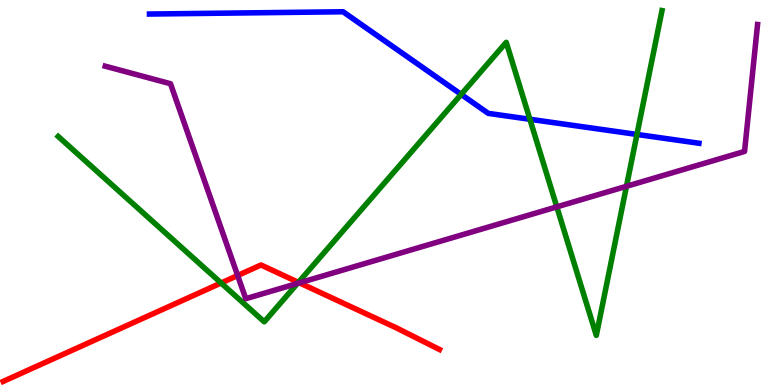[{'lines': ['blue', 'red'], 'intersections': []}, {'lines': ['green', 'red'], 'intersections': [{'x': 2.85, 'y': 2.65}, {'x': 3.85, 'y': 2.67}]}, {'lines': ['purple', 'red'], 'intersections': [{'x': 3.07, 'y': 2.84}, {'x': 3.86, 'y': 2.65}]}, {'lines': ['blue', 'green'], 'intersections': [{'x': 5.95, 'y': 7.55}, {'x': 6.84, 'y': 6.9}, {'x': 8.22, 'y': 6.51}]}, {'lines': ['blue', 'purple'], 'intersections': []}, {'lines': ['green', 'purple'], 'intersections': [{'x': 3.84, 'y': 2.64}, {'x': 7.18, 'y': 4.63}, {'x': 8.08, 'y': 5.16}]}]